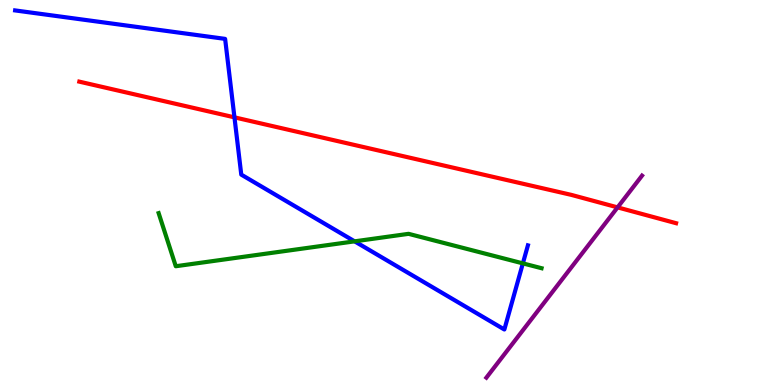[{'lines': ['blue', 'red'], 'intersections': [{'x': 3.03, 'y': 6.95}]}, {'lines': ['green', 'red'], 'intersections': []}, {'lines': ['purple', 'red'], 'intersections': [{'x': 7.97, 'y': 4.61}]}, {'lines': ['blue', 'green'], 'intersections': [{'x': 4.58, 'y': 3.73}, {'x': 6.75, 'y': 3.16}]}, {'lines': ['blue', 'purple'], 'intersections': []}, {'lines': ['green', 'purple'], 'intersections': []}]